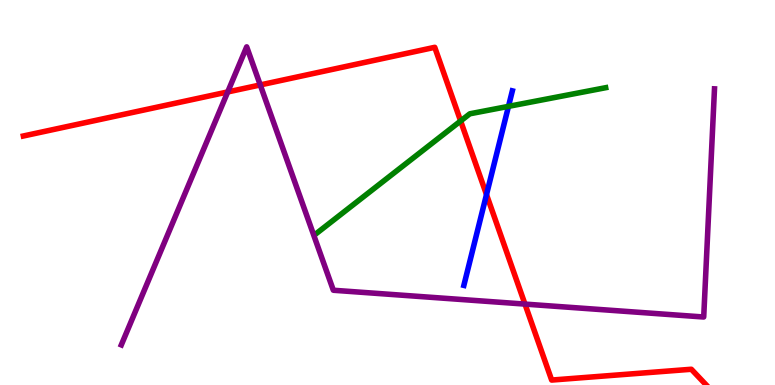[{'lines': ['blue', 'red'], 'intersections': [{'x': 6.28, 'y': 4.95}]}, {'lines': ['green', 'red'], 'intersections': [{'x': 5.94, 'y': 6.86}]}, {'lines': ['purple', 'red'], 'intersections': [{'x': 2.94, 'y': 7.61}, {'x': 3.36, 'y': 7.79}, {'x': 6.77, 'y': 2.1}]}, {'lines': ['blue', 'green'], 'intersections': [{'x': 6.56, 'y': 7.24}]}, {'lines': ['blue', 'purple'], 'intersections': []}, {'lines': ['green', 'purple'], 'intersections': []}]